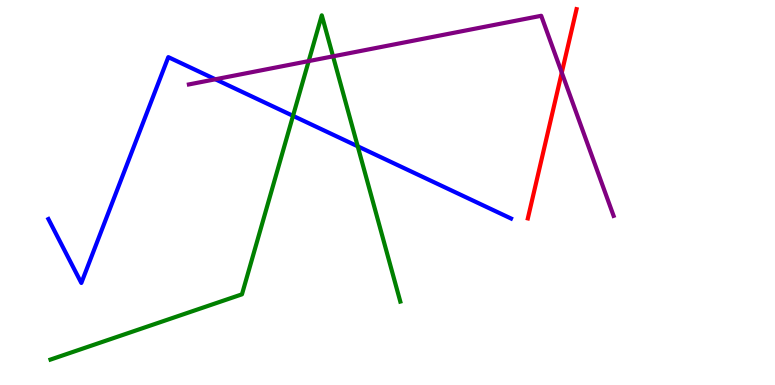[{'lines': ['blue', 'red'], 'intersections': []}, {'lines': ['green', 'red'], 'intersections': []}, {'lines': ['purple', 'red'], 'intersections': [{'x': 7.25, 'y': 8.11}]}, {'lines': ['blue', 'green'], 'intersections': [{'x': 3.78, 'y': 6.99}, {'x': 4.62, 'y': 6.2}]}, {'lines': ['blue', 'purple'], 'intersections': [{'x': 2.78, 'y': 7.94}]}, {'lines': ['green', 'purple'], 'intersections': [{'x': 3.98, 'y': 8.41}, {'x': 4.3, 'y': 8.54}]}]